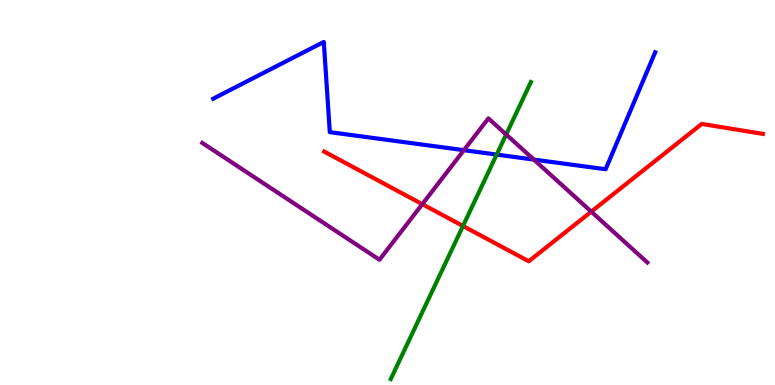[{'lines': ['blue', 'red'], 'intersections': []}, {'lines': ['green', 'red'], 'intersections': [{'x': 5.97, 'y': 4.13}]}, {'lines': ['purple', 'red'], 'intersections': [{'x': 5.45, 'y': 4.7}, {'x': 7.63, 'y': 4.5}]}, {'lines': ['blue', 'green'], 'intersections': [{'x': 6.41, 'y': 5.98}]}, {'lines': ['blue', 'purple'], 'intersections': [{'x': 5.99, 'y': 6.1}, {'x': 6.89, 'y': 5.85}]}, {'lines': ['green', 'purple'], 'intersections': [{'x': 6.53, 'y': 6.51}]}]